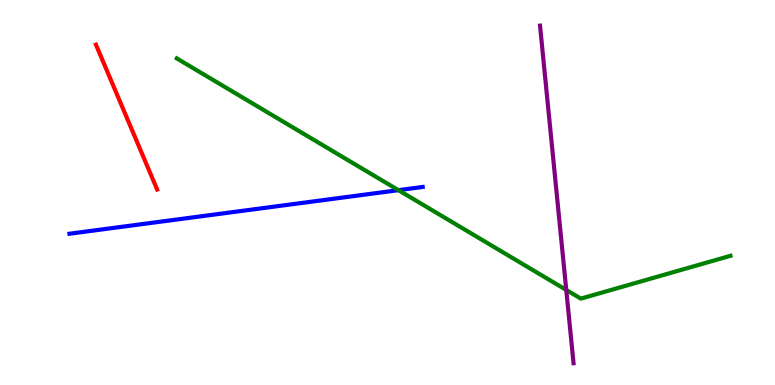[{'lines': ['blue', 'red'], 'intersections': []}, {'lines': ['green', 'red'], 'intersections': []}, {'lines': ['purple', 'red'], 'intersections': []}, {'lines': ['blue', 'green'], 'intersections': [{'x': 5.14, 'y': 5.06}]}, {'lines': ['blue', 'purple'], 'intersections': []}, {'lines': ['green', 'purple'], 'intersections': [{'x': 7.31, 'y': 2.47}]}]